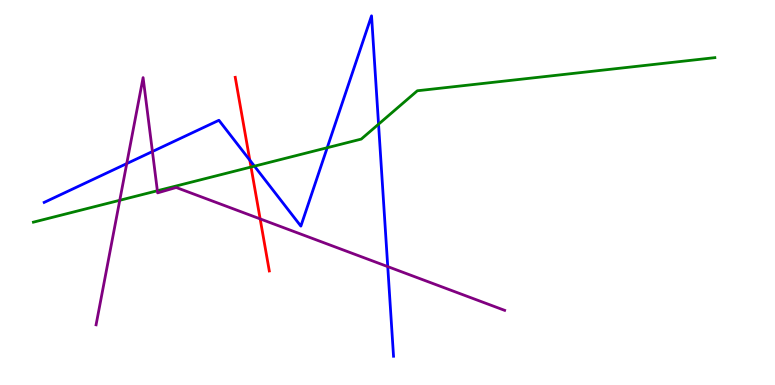[{'lines': ['blue', 'red'], 'intersections': [{'x': 3.22, 'y': 5.84}]}, {'lines': ['green', 'red'], 'intersections': [{'x': 3.24, 'y': 5.66}]}, {'lines': ['purple', 'red'], 'intersections': [{'x': 3.36, 'y': 4.31}]}, {'lines': ['blue', 'green'], 'intersections': [{'x': 3.28, 'y': 5.68}, {'x': 4.22, 'y': 6.16}, {'x': 4.88, 'y': 6.77}]}, {'lines': ['blue', 'purple'], 'intersections': [{'x': 1.64, 'y': 5.75}, {'x': 1.97, 'y': 6.06}, {'x': 5.0, 'y': 3.08}]}, {'lines': ['green', 'purple'], 'intersections': [{'x': 1.55, 'y': 4.8}, {'x': 2.03, 'y': 5.05}]}]